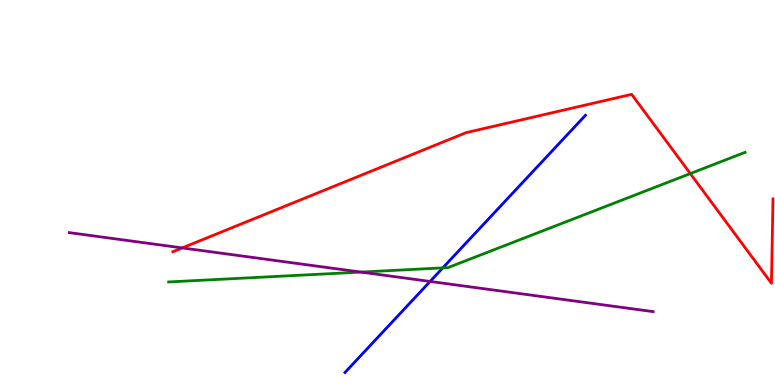[{'lines': ['blue', 'red'], 'intersections': []}, {'lines': ['green', 'red'], 'intersections': [{'x': 8.91, 'y': 5.49}]}, {'lines': ['purple', 'red'], 'intersections': [{'x': 2.35, 'y': 3.56}]}, {'lines': ['blue', 'green'], 'intersections': [{'x': 5.71, 'y': 3.04}]}, {'lines': ['blue', 'purple'], 'intersections': [{'x': 5.55, 'y': 2.69}]}, {'lines': ['green', 'purple'], 'intersections': [{'x': 4.66, 'y': 2.93}]}]